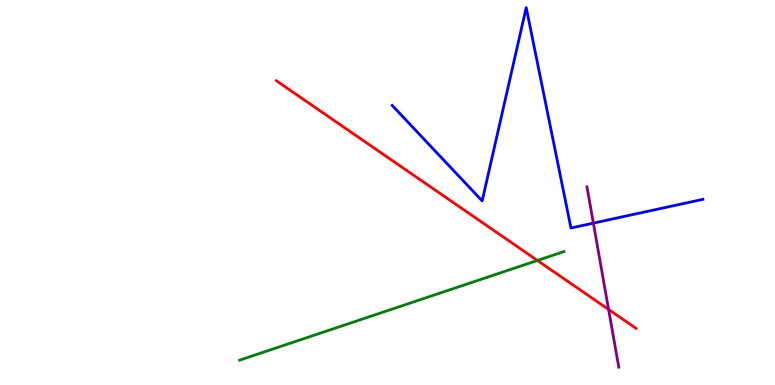[{'lines': ['blue', 'red'], 'intersections': []}, {'lines': ['green', 'red'], 'intersections': [{'x': 6.93, 'y': 3.23}]}, {'lines': ['purple', 'red'], 'intersections': [{'x': 7.85, 'y': 1.96}]}, {'lines': ['blue', 'green'], 'intersections': []}, {'lines': ['blue', 'purple'], 'intersections': [{'x': 7.66, 'y': 4.2}]}, {'lines': ['green', 'purple'], 'intersections': []}]